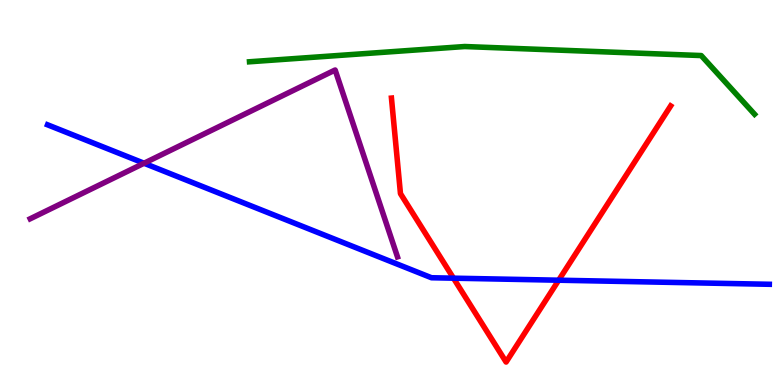[{'lines': ['blue', 'red'], 'intersections': [{'x': 5.85, 'y': 2.77}, {'x': 7.21, 'y': 2.72}]}, {'lines': ['green', 'red'], 'intersections': []}, {'lines': ['purple', 'red'], 'intersections': []}, {'lines': ['blue', 'green'], 'intersections': []}, {'lines': ['blue', 'purple'], 'intersections': [{'x': 1.86, 'y': 5.76}]}, {'lines': ['green', 'purple'], 'intersections': []}]